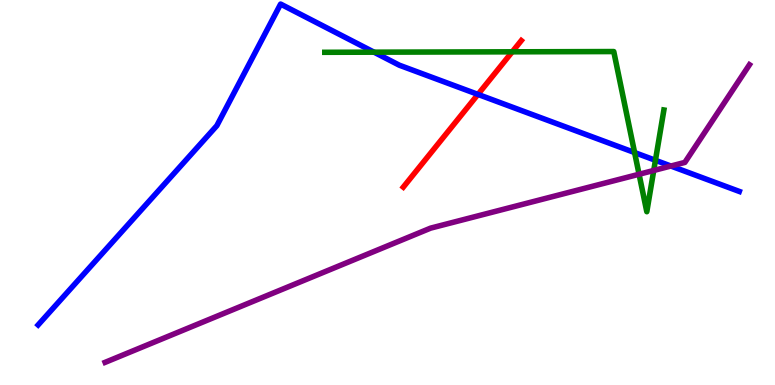[{'lines': ['blue', 'red'], 'intersections': [{'x': 6.17, 'y': 7.55}]}, {'lines': ['green', 'red'], 'intersections': [{'x': 6.61, 'y': 8.65}]}, {'lines': ['purple', 'red'], 'intersections': []}, {'lines': ['blue', 'green'], 'intersections': [{'x': 4.83, 'y': 8.64}, {'x': 8.19, 'y': 6.04}, {'x': 8.46, 'y': 5.84}]}, {'lines': ['blue', 'purple'], 'intersections': [{'x': 8.66, 'y': 5.69}]}, {'lines': ['green', 'purple'], 'intersections': [{'x': 8.25, 'y': 5.47}, {'x': 8.44, 'y': 5.57}]}]